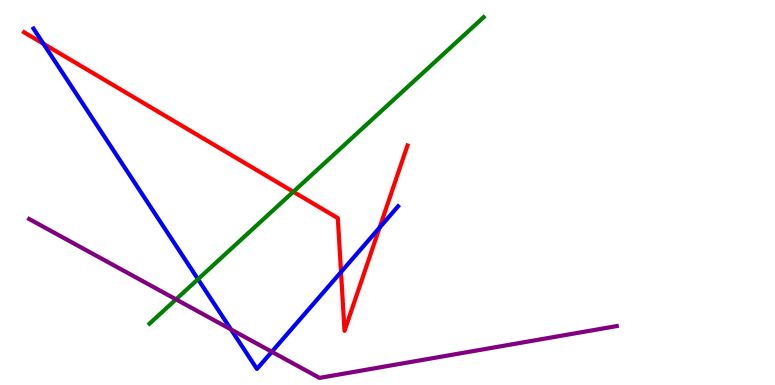[{'lines': ['blue', 'red'], 'intersections': [{'x': 0.56, 'y': 8.86}, {'x': 4.4, 'y': 2.93}, {'x': 4.9, 'y': 4.09}]}, {'lines': ['green', 'red'], 'intersections': [{'x': 3.78, 'y': 5.02}]}, {'lines': ['purple', 'red'], 'intersections': []}, {'lines': ['blue', 'green'], 'intersections': [{'x': 2.55, 'y': 2.75}]}, {'lines': ['blue', 'purple'], 'intersections': [{'x': 2.98, 'y': 1.44}, {'x': 3.51, 'y': 0.863}]}, {'lines': ['green', 'purple'], 'intersections': [{'x': 2.27, 'y': 2.22}]}]